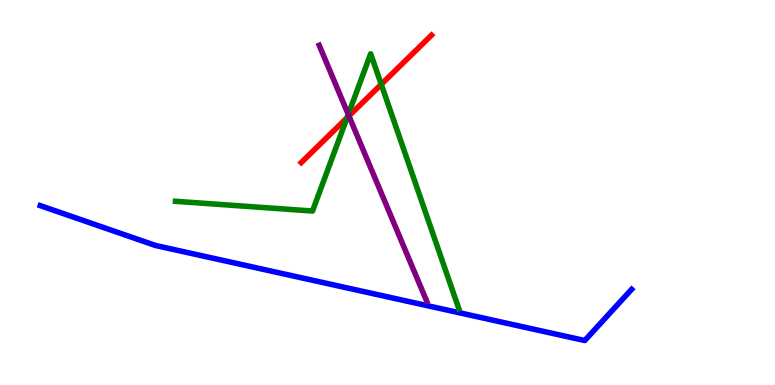[{'lines': ['blue', 'red'], 'intersections': []}, {'lines': ['green', 'red'], 'intersections': [{'x': 4.48, 'y': 6.94}, {'x': 4.92, 'y': 7.81}]}, {'lines': ['purple', 'red'], 'intersections': [{'x': 4.5, 'y': 6.99}]}, {'lines': ['blue', 'green'], 'intersections': []}, {'lines': ['blue', 'purple'], 'intersections': []}, {'lines': ['green', 'purple'], 'intersections': [{'x': 4.49, 'y': 7.03}]}]